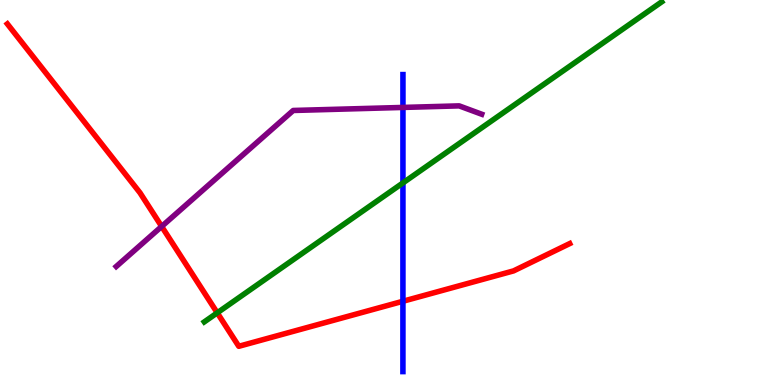[{'lines': ['blue', 'red'], 'intersections': [{'x': 5.2, 'y': 2.18}]}, {'lines': ['green', 'red'], 'intersections': [{'x': 2.8, 'y': 1.87}]}, {'lines': ['purple', 'red'], 'intersections': [{'x': 2.09, 'y': 4.12}]}, {'lines': ['blue', 'green'], 'intersections': [{'x': 5.2, 'y': 5.25}]}, {'lines': ['blue', 'purple'], 'intersections': [{'x': 5.2, 'y': 7.21}]}, {'lines': ['green', 'purple'], 'intersections': []}]